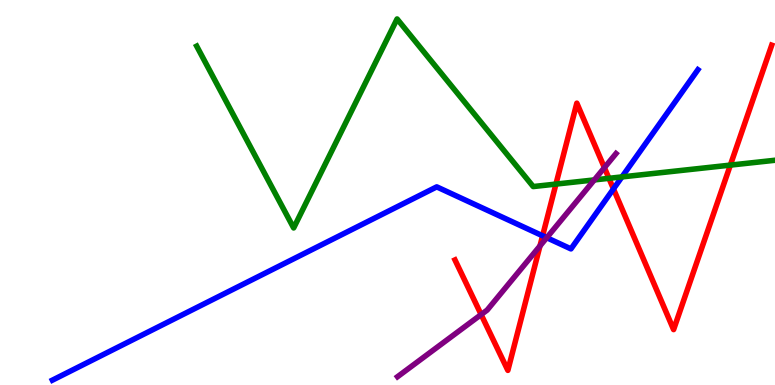[{'lines': ['blue', 'red'], 'intersections': [{'x': 7.0, 'y': 3.88}, {'x': 7.92, 'y': 5.09}]}, {'lines': ['green', 'red'], 'intersections': [{'x': 7.17, 'y': 5.22}, {'x': 7.86, 'y': 5.37}, {'x': 9.42, 'y': 5.71}]}, {'lines': ['purple', 'red'], 'intersections': [{'x': 6.21, 'y': 1.83}, {'x': 6.97, 'y': 3.61}, {'x': 7.8, 'y': 5.65}]}, {'lines': ['blue', 'green'], 'intersections': [{'x': 8.03, 'y': 5.41}]}, {'lines': ['blue', 'purple'], 'intersections': [{'x': 7.05, 'y': 3.83}]}, {'lines': ['green', 'purple'], 'intersections': [{'x': 7.67, 'y': 5.33}]}]